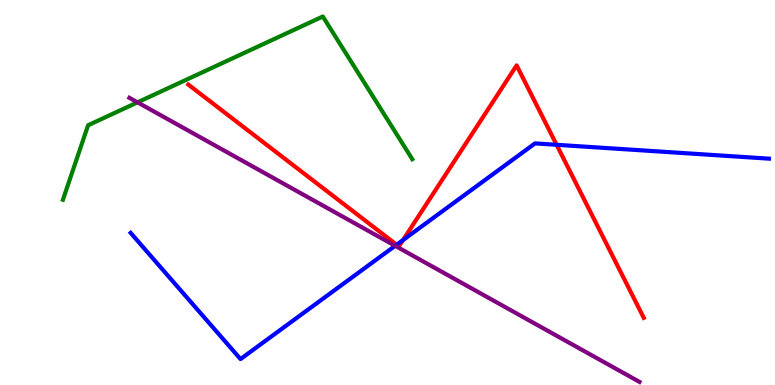[{'lines': ['blue', 'red'], 'intersections': [{'x': 5.12, 'y': 3.64}, {'x': 5.2, 'y': 3.76}, {'x': 7.18, 'y': 6.24}]}, {'lines': ['green', 'red'], 'intersections': []}, {'lines': ['purple', 'red'], 'intersections': []}, {'lines': ['blue', 'green'], 'intersections': []}, {'lines': ['blue', 'purple'], 'intersections': [{'x': 5.1, 'y': 3.62}]}, {'lines': ['green', 'purple'], 'intersections': [{'x': 1.77, 'y': 7.34}]}]